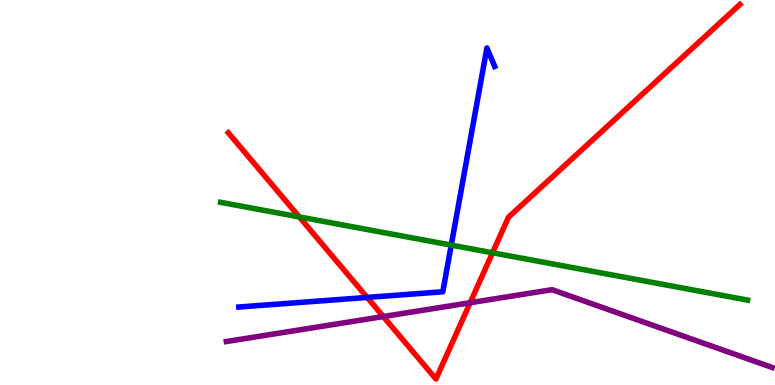[{'lines': ['blue', 'red'], 'intersections': [{'x': 4.74, 'y': 2.27}]}, {'lines': ['green', 'red'], 'intersections': [{'x': 3.86, 'y': 4.37}, {'x': 6.36, 'y': 3.43}]}, {'lines': ['purple', 'red'], 'intersections': [{'x': 4.95, 'y': 1.78}, {'x': 6.07, 'y': 2.14}]}, {'lines': ['blue', 'green'], 'intersections': [{'x': 5.82, 'y': 3.63}]}, {'lines': ['blue', 'purple'], 'intersections': []}, {'lines': ['green', 'purple'], 'intersections': []}]